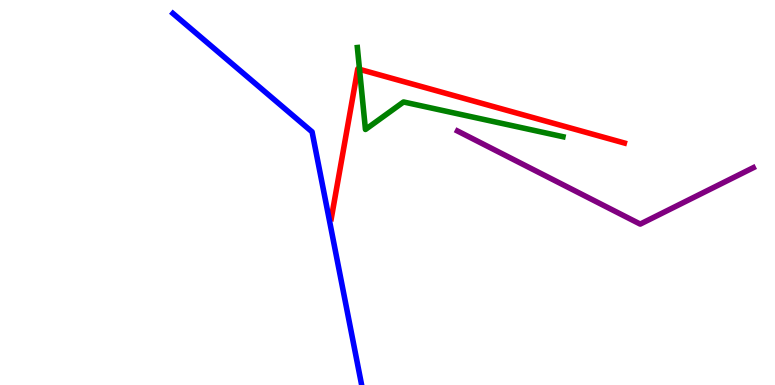[{'lines': ['blue', 'red'], 'intersections': []}, {'lines': ['green', 'red'], 'intersections': [{'x': 4.64, 'y': 8.2}]}, {'lines': ['purple', 'red'], 'intersections': []}, {'lines': ['blue', 'green'], 'intersections': []}, {'lines': ['blue', 'purple'], 'intersections': []}, {'lines': ['green', 'purple'], 'intersections': []}]